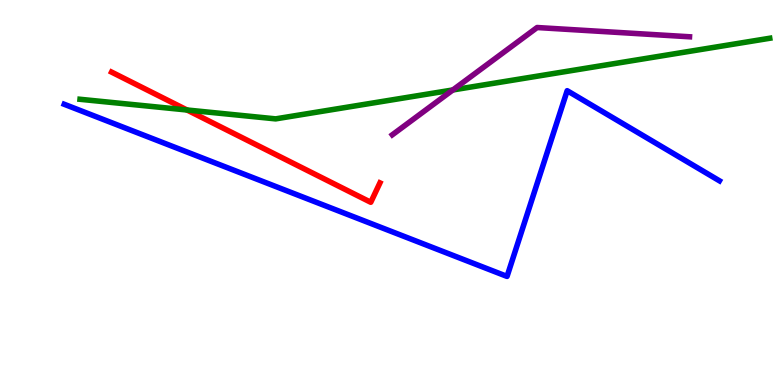[{'lines': ['blue', 'red'], 'intersections': []}, {'lines': ['green', 'red'], 'intersections': [{'x': 2.41, 'y': 7.14}]}, {'lines': ['purple', 'red'], 'intersections': []}, {'lines': ['blue', 'green'], 'intersections': []}, {'lines': ['blue', 'purple'], 'intersections': []}, {'lines': ['green', 'purple'], 'intersections': [{'x': 5.84, 'y': 7.66}]}]